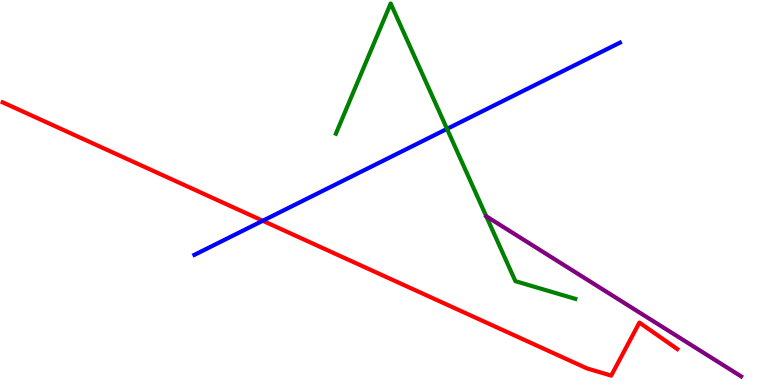[{'lines': ['blue', 'red'], 'intersections': [{'x': 3.39, 'y': 4.27}]}, {'lines': ['green', 'red'], 'intersections': []}, {'lines': ['purple', 'red'], 'intersections': []}, {'lines': ['blue', 'green'], 'intersections': [{'x': 5.77, 'y': 6.65}]}, {'lines': ['blue', 'purple'], 'intersections': []}, {'lines': ['green', 'purple'], 'intersections': [{'x': 6.27, 'y': 4.38}]}]